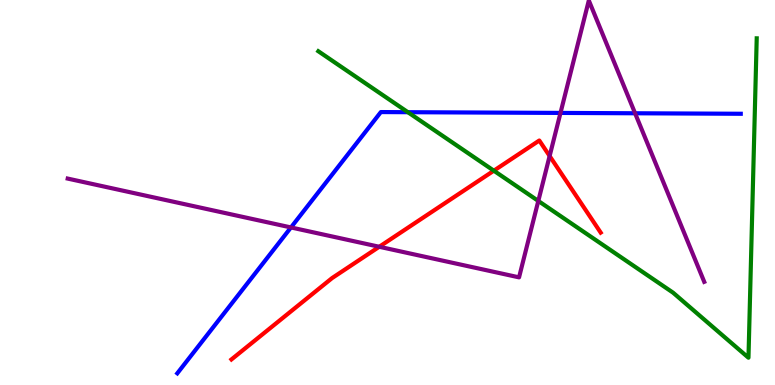[{'lines': ['blue', 'red'], 'intersections': []}, {'lines': ['green', 'red'], 'intersections': [{'x': 6.37, 'y': 5.57}]}, {'lines': ['purple', 'red'], 'intersections': [{'x': 4.89, 'y': 3.59}, {'x': 7.09, 'y': 5.95}]}, {'lines': ['blue', 'green'], 'intersections': [{'x': 5.26, 'y': 7.09}]}, {'lines': ['blue', 'purple'], 'intersections': [{'x': 3.75, 'y': 4.09}, {'x': 7.23, 'y': 7.07}, {'x': 8.19, 'y': 7.06}]}, {'lines': ['green', 'purple'], 'intersections': [{'x': 6.95, 'y': 4.78}]}]